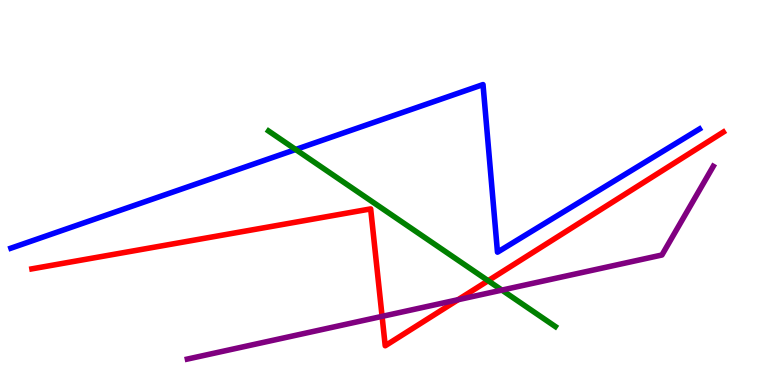[{'lines': ['blue', 'red'], 'intersections': []}, {'lines': ['green', 'red'], 'intersections': [{'x': 6.3, 'y': 2.71}]}, {'lines': ['purple', 'red'], 'intersections': [{'x': 4.93, 'y': 1.78}, {'x': 5.91, 'y': 2.22}]}, {'lines': ['blue', 'green'], 'intersections': [{'x': 3.82, 'y': 6.12}]}, {'lines': ['blue', 'purple'], 'intersections': []}, {'lines': ['green', 'purple'], 'intersections': [{'x': 6.48, 'y': 2.47}]}]